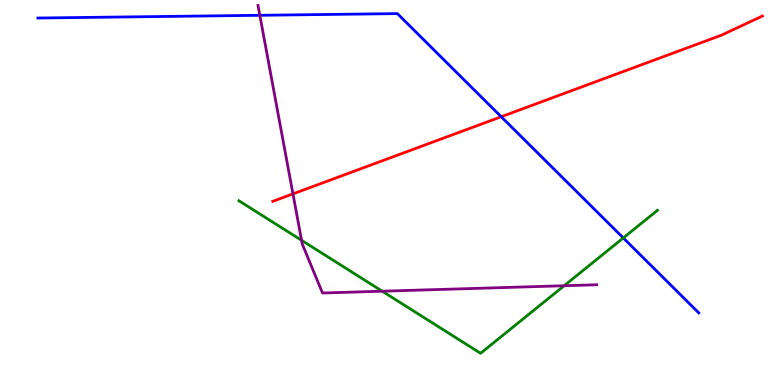[{'lines': ['blue', 'red'], 'intersections': [{'x': 6.47, 'y': 6.97}]}, {'lines': ['green', 'red'], 'intersections': []}, {'lines': ['purple', 'red'], 'intersections': [{'x': 3.78, 'y': 4.96}]}, {'lines': ['blue', 'green'], 'intersections': [{'x': 8.04, 'y': 3.82}]}, {'lines': ['blue', 'purple'], 'intersections': [{'x': 3.35, 'y': 9.6}]}, {'lines': ['green', 'purple'], 'intersections': [{'x': 3.89, 'y': 3.76}, {'x': 4.93, 'y': 2.44}, {'x': 7.28, 'y': 2.58}]}]